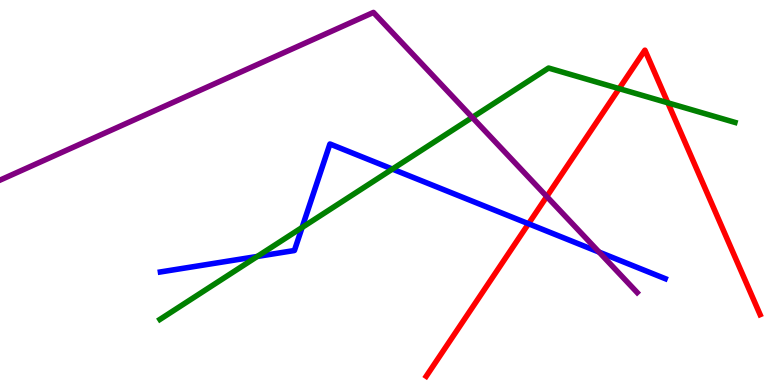[{'lines': ['blue', 'red'], 'intersections': [{'x': 6.82, 'y': 4.19}]}, {'lines': ['green', 'red'], 'intersections': [{'x': 7.99, 'y': 7.7}, {'x': 8.62, 'y': 7.33}]}, {'lines': ['purple', 'red'], 'intersections': [{'x': 7.05, 'y': 4.9}]}, {'lines': ['blue', 'green'], 'intersections': [{'x': 3.32, 'y': 3.34}, {'x': 3.9, 'y': 4.09}, {'x': 5.06, 'y': 5.61}]}, {'lines': ['blue', 'purple'], 'intersections': [{'x': 7.73, 'y': 3.45}]}, {'lines': ['green', 'purple'], 'intersections': [{'x': 6.09, 'y': 6.95}]}]